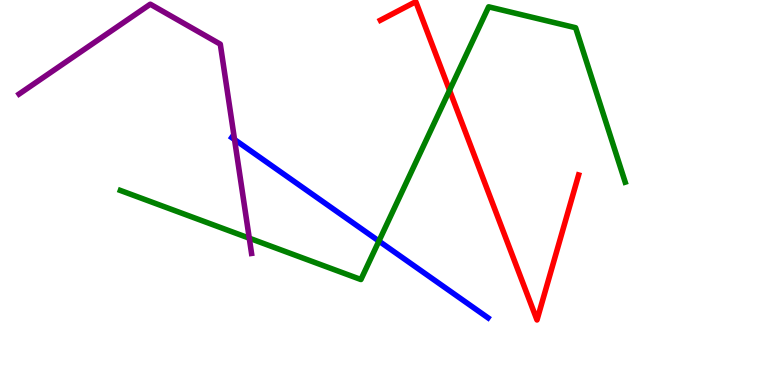[{'lines': ['blue', 'red'], 'intersections': []}, {'lines': ['green', 'red'], 'intersections': [{'x': 5.8, 'y': 7.65}]}, {'lines': ['purple', 'red'], 'intersections': []}, {'lines': ['blue', 'green'], 'intersections': [{'x': 4.89, 'y': 3.74}]}, {'lines': ['blue', 'purple'], 'intersections': [{'x': 3.03, 'y': 6.38}]}, {'lines': ['green', 'purple'], 'intersections': [{'x': 3.22, 'y': 3.81}]}]